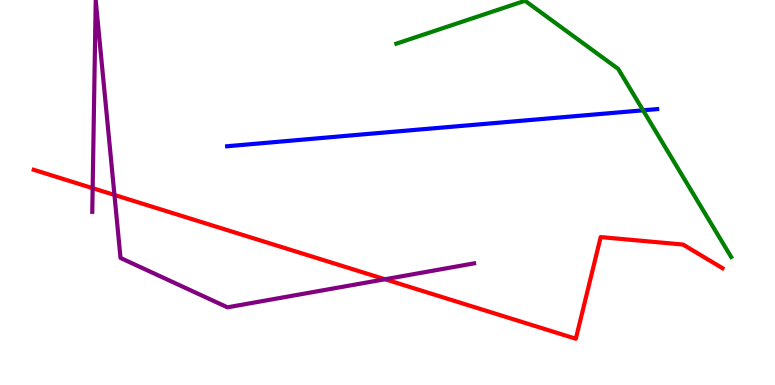[{'lines': ['blue', 'red'], 'intersections': []}, {'lines': ['green', 'red'], 'intersections': []}, {'lines': ['purple', 'red'], 'intersections': [{'x': 1.2, 'y': 5.11}, {'x': 1.48, 'y': 4.94}, {'x': 4.97, 'y': 2.75}]}, {'lines': ['blue', 'green'], 'intersections': [{'x': 8.3, 'y': 7.13}]}, {'lines': ['blue', 'purple'], 'intersections': []}, {'lines': ['green', 'purple'], 'intersections': []}]